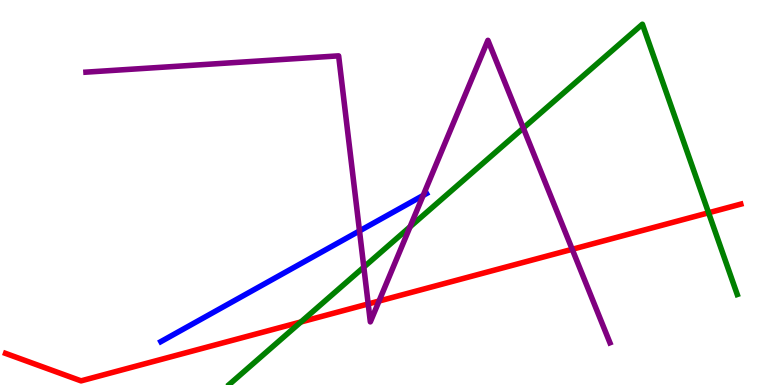[{'lines': ['blue', 'red'], 'intersections': []}, {'lines': ['green', 'red'], 'intersections': [{'x': 3.88, 'y': 1.64}, {'x': 9.14, 'y': 4.47}]}, {'lines': ['purple', 'red'], 'intersections': [{'x': 4.75, 'y': 2.11}, {'x': 4.89, 'y': 2.18}, {'x': 7.38, 'y': 3.52}]}, {'lines': ['blue', 'green'], 'intersections': []}, {'lines': ['blue', 'purple'], 'intersections': [{'x': 4.64, 'y': 4.0}, {'x': 5.46, 'y': 4.92}]}, {'lines': ['green', 'purple'], 'intersections': [{'x': 4.69, 'y': 3.06}, {'x': 5.29, 'y': 4.11}, {'x': 6.75, 'y': 6.67}]}]